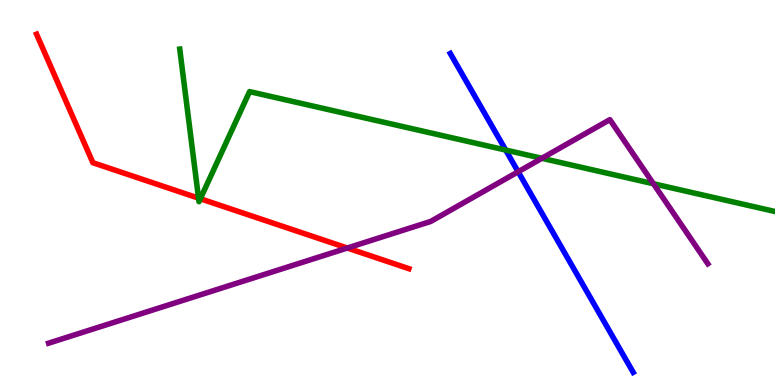[{'lines': ['blue', 'red'], 'intersections': []}, {'lines': ['green', 'red'], 'intersections': [{'x': 2.56, 'y': 4.85}, {'x': 2.59, 'y': 4.84}]}, {'lines': ['purple', 'red'], 'intersections': [{'x': 4.48, 'y': 3.56}]}, {'lines': ['blue', 'green'], 'intersections': [{'x': 6.52, 'y': 6.1}]}, {'lines': ['blue', 'purple'], 'intersections': [{'x': 6.69, 'y': 5.54}]}, {'lines': ['green', 'purple'], 'intersections': [{'x': 6.99, 'y': 5.89}, {'x': 8.43, 'y': 5.23}]}]